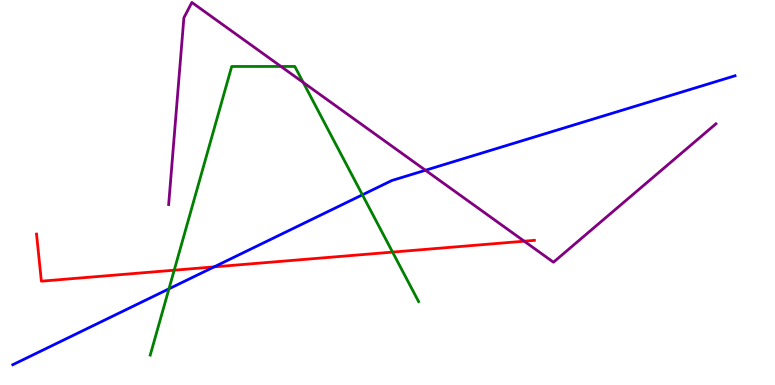[{'lines': ['blue', 'red'], 'intersections': [{'x': 2.76, 'y': 3.07}]}, {'lines': ['green', 'red'], 'intersections': [{'x': 2.25, 'y': 2.98}, {'x': 5.07, 'y': 3.45}]}, {'lines': ['purple', 'red'], 'intersections': [{'x': 6.76, 'y': 3.74}]}, {'lines': ['blue', 'green'], 'intersections': [{'x': 2.18, 'y': 2.5}, {'x': 4.68, 'y': 4.94}]}, {'lines': ['blue', 'purple'], 'intersections': [{'x': 5.49, 'y': 5.58}]}, {'lines': ['green', 'purple'], 'intersections': [{'x': 3.63, 'y': 8.27}, {'x': 3.91, 'y': 7.86}]}]